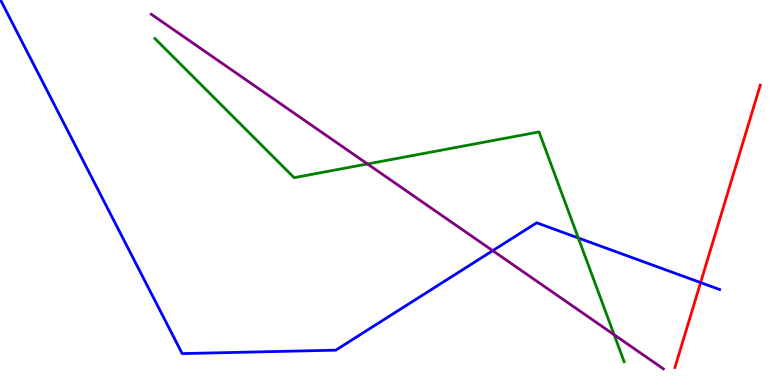[{'lines': ['blue', 'red'], 'intersections': [{'x': 9.04, 'y': 2.66}]}, {'lines': ['green', 'red'], 'intersections': []}, {'lines': ['purple', 'red'], 'intersections': []}, {'lines': ['blue', 'green'], 'intersections': [{'x': 7.46, 'y': 3.82}]}, {'lines': ['blue', 'purple'], 'intersections': [{'x': 6.36, 'y': 3.49}]}, {'lines': ['green', 'purple'], 'intersections': [{'x': 4.74, 'y': 5.74}, {'x': 7.92, 'y': 1.31}]}]